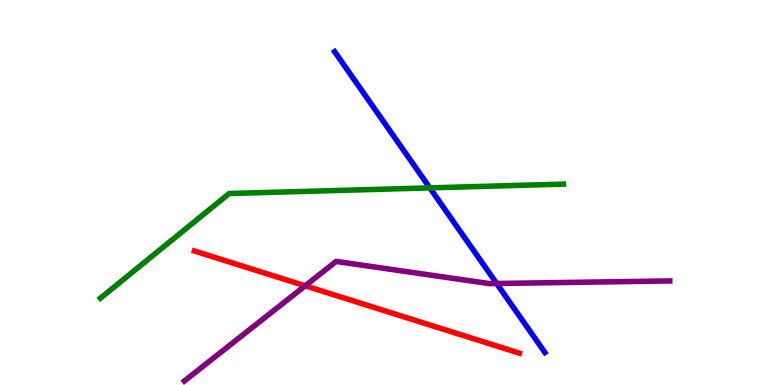[{'lines': ['blue', 'red'], 'intersections': []}, {'lines': ['green', 'red'], 'intersections': []}, {'lines': ['purple', 'red'], 'intersections': [{'x': 3.94, 'y': 2.58}]}, {'lines': ['blue', 'green'], 'intersections': [{'x': 5.55, 'y': 5.12}]}, {'lines': ['blue', 'purple'], 'intersections': [{'x': 6.41, 'y': 2.64}]}, {'lines': ['green', 'purple'], 'intersections': []}]